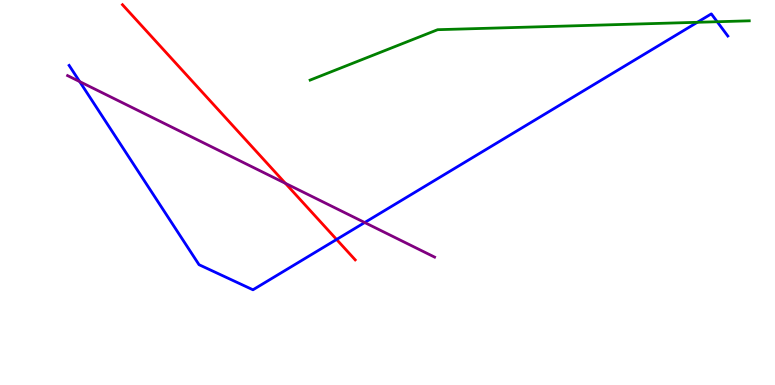[{'lines': ['blue', 'red'], 'intersections': [{'x': 4.34, 'y': 3.78}]}, {'lines': ['green', 'red'], 'intersections': []}, {'lines': ['purple', 'red'], 'intersections': [{'x': 3.68, 'y': 5.24}]}, {'lines': ['blue', 'green'], 'intersections': [{'x': 9.0, 'y': 9.42}, {'x': 9.25, 'y': 9.44}]}, {'lines': ['blue', 'purple'], 'intersections': [{'x': 1.03, 'y': 7.88}, {'x': 4.71, 'y': 4.22}]}, {'lines': ['green', 'purple'], 'intersections': []}]